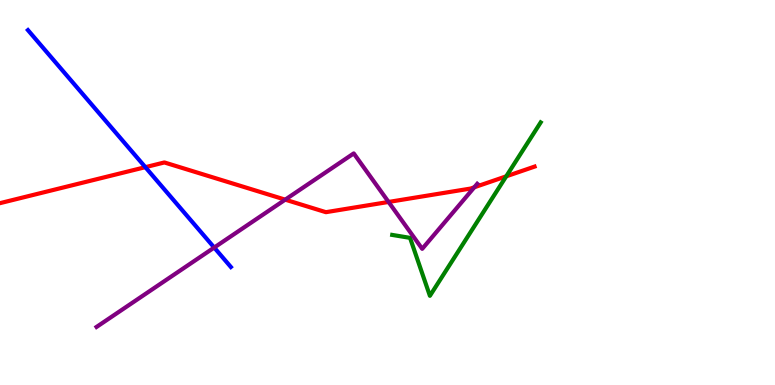[{'lines': ['blue', 'red'], 'intersections': [{'x': 1.88, 'y': 5.66}]}, {'lines': ['green', 'red'], 'intersections': [{'x': 6.53, 'y': 5.42}]}, {'lines': ['purple', 'red'], 'intersections': [{'x': 3.68, 'y': 4.81}, {'x': 5.01, 'y': 4.75}, {'x': 6.12, 'y': 5.14}]}, {'lines': ['blue', 'green'], 'intersections': []}, {'lines': ['blue', 'purple'], 'intersections': [{'x': 2.76, 'y': 3.57}]}, {'lines': ['green', 'purple'], 'intersections': []}]